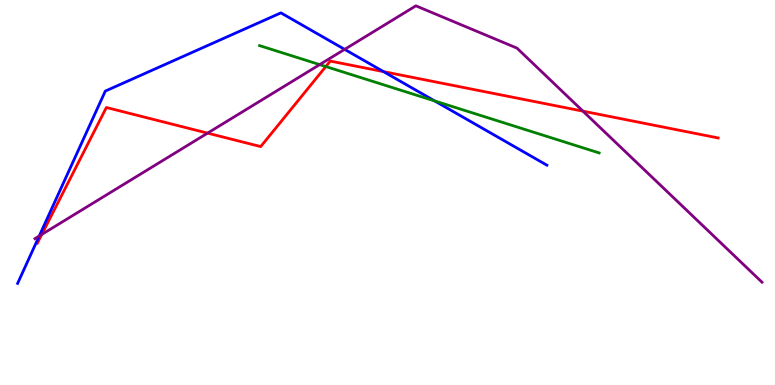[{'lines': ['blue', 'red'], 'intersections': [{'x': 4.95, 'y': 8.14}]}, {'lines': ['green', 'red'], 'intersections': [{'x': 4.2, 'y': 8.27}]}, {'lines': ['purple', 'red'], 'intersections': [{'x': 0.539, 'y': 3.91}, {'x': 2.68, 'y': 6.54}, {'x': 7.52, 'y': 7.11}]}, {'lines': ['blue', 'green'], 'intersections': [{'x': 5.61, 'y': 7.38}]}, {'lines': ['blue', 'purple'], 'intersections': [{'x': 0.506, 'y': 3.87}, {'x': 4.45, 'y': 8.72}]}, {'lines': ['green', 'purple'], 'intersections': [{'x': 4.13, 'y': 8.32}]}]